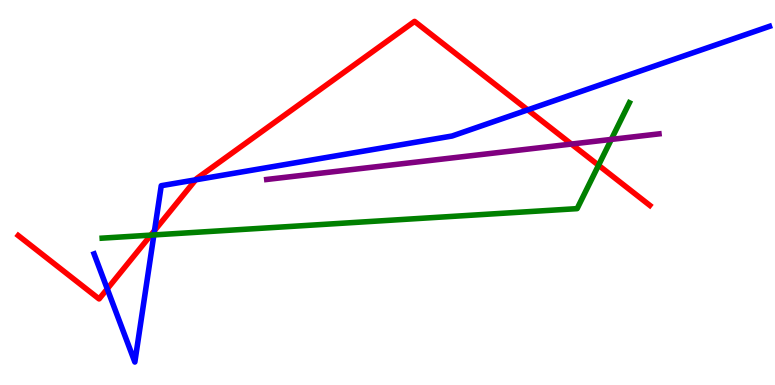[{'lines': ['blue', 'red'], 'intersections': [{'x': 1.38, 'y': 2.5}, {'x': 1.99, 'y': 4.01}, {'x': 2.52, 'y': 5.33}, {'x': 6.81, 'y': 7.15}]}, {'lines': ['green', 'red'], 'intersections': [{'x': 1.95, 'y': 3.89}, {'x': 7.72, 'y': 5.71}]}, {'lines': ['purple', 'red'], 'intersections': [{'x': 7.37, 'y': 6.26}]}, {'lines': ['blue', 'green'], 'intersections': [{'x': 1.99, 'y': 3.9}]}, {'lines': ['blue', 'purple'], 'intersections': []}, {'lines': ['green', 'purple'], 'intersections': [{'x': 7.89, 'y': 6.38}]}]